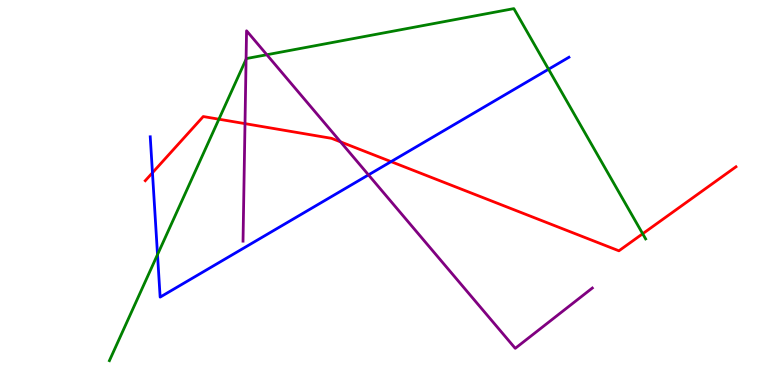[{'lines': ['blue', 'red'], 'intersections': [{'x': 1.97, 'y': 5.51}, {'x': 5.05, 'y': 5.8}]}, {'lines': ['green', 'red'], 'intersections': [{'x': 2.82, 'y': 6.9}, {'x': 8.29, 'y': 3.93}]}, {'lines': ['purple', 'red'], 'intersections': [{'x': 3.16, 'y': 6.79}, {'x': 4.39, 'y': 6.32}]}, {'lines': ['blue', 'green'], 'intersections': [{'x': 2.03, 'y': 3.39}, {'x': 7.08, 'y': 8.2}]}, {'lines': ['blue', 'purple'], 'intersections': [{'x': 4.75, 'y': 5.46}]}, {'lines': ['green', 'purple'], 'intersections': [{'x': 3.18, 'y': 8.46}, {'x': 3.44, 'y': 8.58}]}]